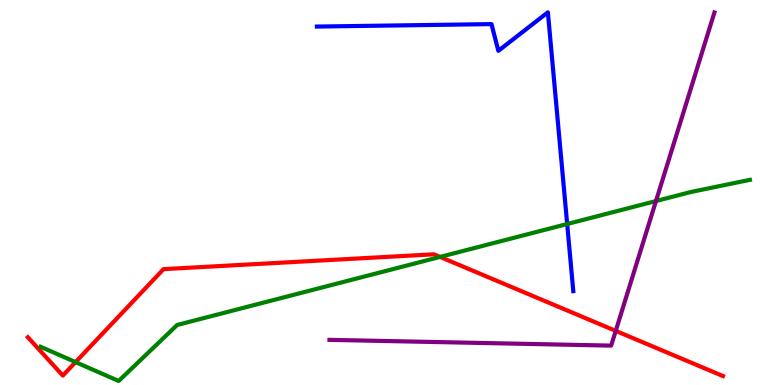[{'lines': ['blue', 'red'], 'intersections': []}, {'lines': ['green', 'red'], 'intersections': [{'x': 0.975, 'y': 0.595}, {'x': 5.68, 'y': 3.33}]}, {'lines': ['purple', 'red'], 'intersections': [{'x': 7.94, 'y': 1.41}]}, {'lines': ['blue', 'green'], 'intersections': [{'x': 7.32, 'y': 4.18}]}, {'lines': ['blue', 'purple'], 'intersections': []}, {'lines': ['green', 'purple'], 'intersections': [{'x': 8.46, 'y': 4.78}]}]